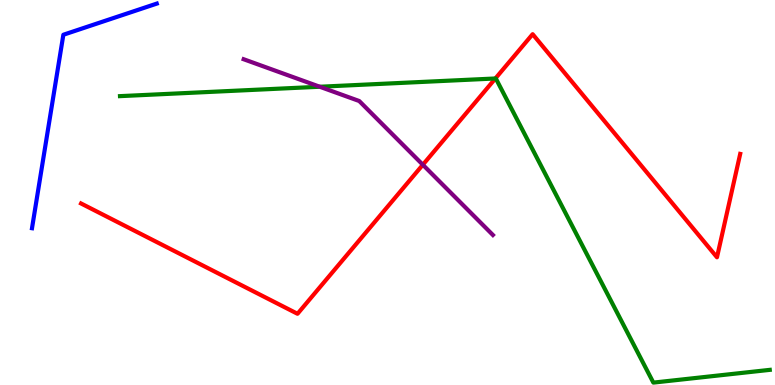[{'lines': ['blue', 'red'], 'intersections': []}, {'lines': ['green', 'red'], 'intersections': [{'x': 6.39, 'y': 7.96}]}, {'lines': ['purple', 'red'], 'intersections': [{'x': 5.46, 'y': 5.72}]}, {'lines': ['blue', 'green'], 'intersections': []}, {'lines': ['blue', 'purple'], 'intersections': []}, {'lines': ['green', 'purple'], 'intersections': [{'x': 4.13, 'y': 7.75}]}]